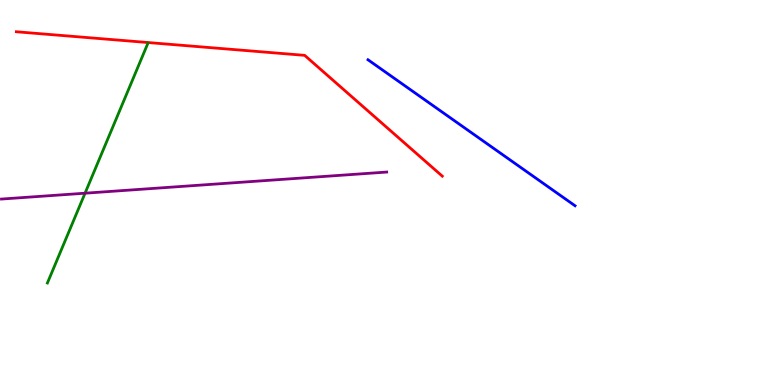[{'lines': ['blue', 'red'], 'intersections': []}, {'lines': ['green', 'red'], 'intersections': []}, {'lines': ['purple', 'red'], 'intersections': []}, {'lines': ['blue', 'green'], 'intersections': []}, {'lines': ['blue', 'purple'], 'intersections': []}, {'lines': ['green', 'purple'], 'intersections': [{'x': 1.1, 'y': 4.98}]}]